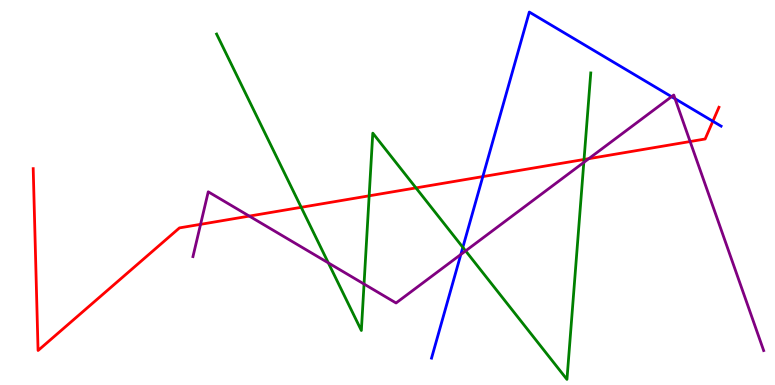[{'lines': ['blue', 'red'], 'intersections': [{'x': 6.23, 'y': 5.41}, {'x': 9.2, 'y': 6.85}]}, {'lines': ['green', 'red'], 'intersections': [{'x': 3.89, 'y': 4.62}, {'x': 4.76, 'y': 4.91}, {'x': 5.37, 'y': 5.12}, {'x': 7.54, 'y': 5.86}]}, {'lines': ['purple', 'red'], 'intersections': [{'x': 2.59, 'y': 4.17}, {'x': 3.22, 'y': 4.39}, {'x': 7.6, 'y': 5.88}, {'x': 8.9, 'y': 6.32}]}, {'lines': ['blue', 'green'], 'intersections': [{'x': 5.97, 'y': 3.58}]}, {'lines': ['blue', 'purple'], 'intersections': [{'x': 5.95, 'y': 3.39}, {'x': 8.67, 'y': 7.49}, {'x': 8.71, 'y': 7.43}]}, {'lines': ['green', 'purple'], 'intersections': [{'x': 4.24, 'y': 3.17}, {'x': 4.7, 'y': 2.62}, {'x': 6.01, 'y': 3.48}, {'x': 7.53, 'y': 5.78}]}]